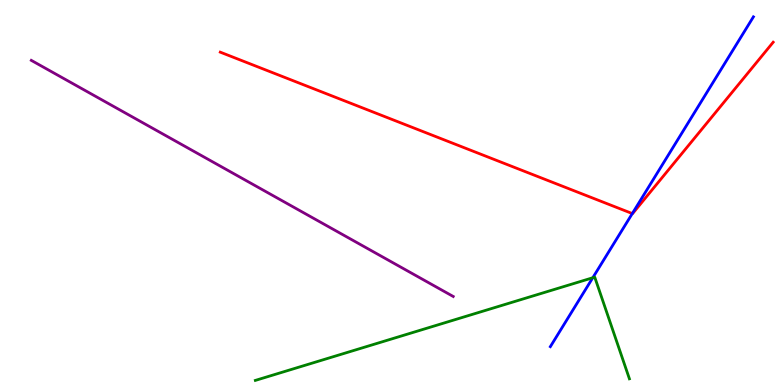[{'lines': ['blue', 'red'], 'intersections': [{'x': 8.16, 'y': 4.45}]}, {'lines': ['green', 'red'], 'intersections': []}, {'lines': ['purple', 'red'], 'intersections': []}, {'lines': ['blue', 'green'], 'intersections': [{'x': 7.65, 'y': 2.79}]}, {'lines': ['blue', 'purple'], 'intersections': []}, {'lines': ['green', 'purple'], 'intersections': []}]